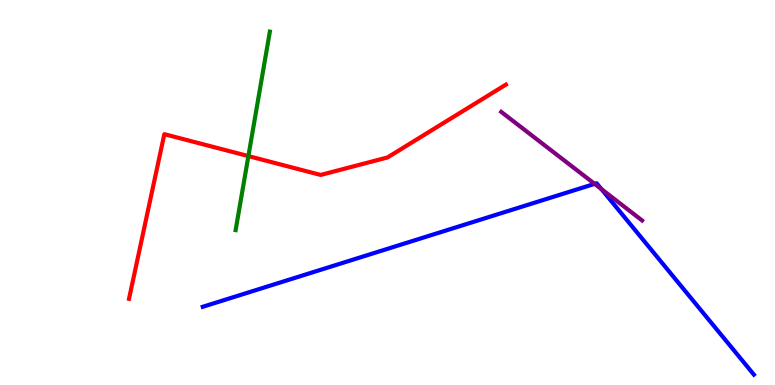[{'lines': ['blue', 'red'], 'intersections': []}, {'lines': ['green', 'red'], 'intersections': [{'x': 3.21, 'y': 5.95}]}, {'lines': ['purple', 'red'], 'intersections': []}, {'lines': ['blue', 'green'], 'intersections': []}, {'lines': ['blue', 'purple'], 'intersections': [{'x': 7.67, 'y': 5.22}, {'x': 7.76, 'y': 5.09}]}, {'lines': ['green', 'purple'], 'intersections': []}]